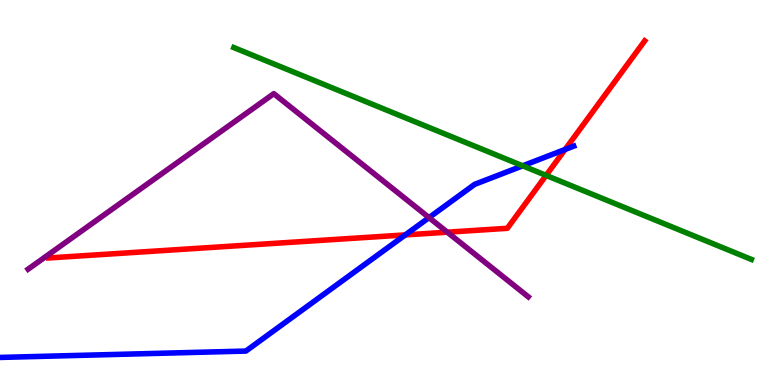[{'lines': ['blue', 'red'], 'intersections': [{'x': 5.23, 'y': 3.9}, {'x': 7.29, 'y': 6.12}]}, {'lines': ['green', 'red'], 'intersections': [{'x': 7.05, 'y': 5.44}]}, {'lines': ['purple', 'red'], 'intersections': [{'x': 5.77, 'y': 3.97}]}, {'lines': ['blue', 'green'], 'intersections': [{'x': 6.74, 'y': 5.69}]}, {'lines': ['blue', 'purple'], 'intersections': [{'x': 5.54, 'y': 4.35}]}, {'lines': ['green', 'purple'], 'intersections': []}]